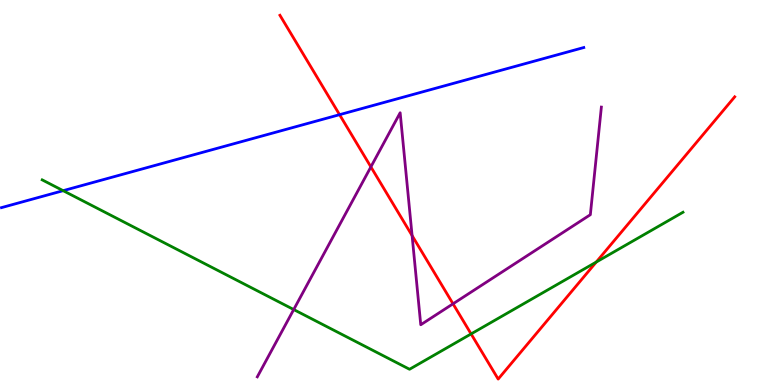[{'lines': ['blue', 'red'], 'intersections': [{'x': 4.38, 'y': 7.02}]}, {'lines': ['green', 'red'], 'intersections': [{'x': 6.08, 'y': 1.33}, {'x': 7.69, 'y': 3.19}]}, {'lines': ['purple', 'red'], 'intersections': [{'x': 4.79, 'y': 5.67}, {'x': 5.32, 'y': 3.88}, {'x': 5.85, 'y': 2.11}]}, {'lines': ['blue', 'green'], 'intersections': [{'x': 0.815, 'y': 5.05}]}, {'lines': ['blue', 'purple'], 'intersections': []}, {'lines': ['green', 'purple'], 'intersections': [{'x': 3.79, 'y': 1.96}]}]